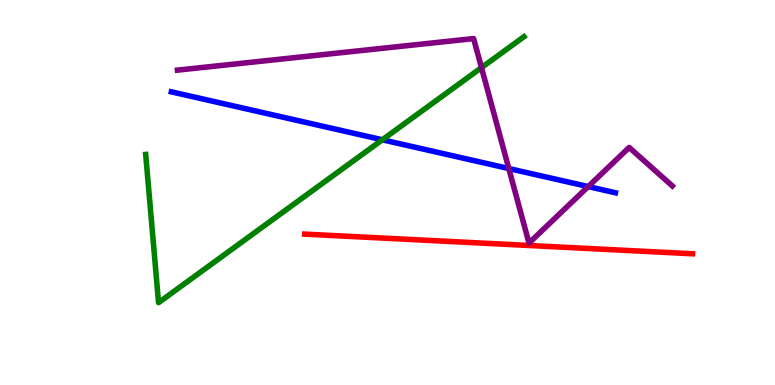[{'lines': ['blue', 'red'], 'intersections': []}, {'lines': ['green', 'red'], 'intersections': []}, {'lines': ['purple', 'red'], 'intersections': []}, {'lines': ['blue', 'green'], 'intersections': [{'x': 4.93, 'y': 6.37}]}, {'lines': ['blue', 'purple'], 'intersections': [{'x': 6.57, 'y': 5.62}, {'x': 7.59, 'y': 5.15}]}, {'lines': ['green', 'purple'], 'intersections': [{'x': 6.21, 'y': 8.24}]}]